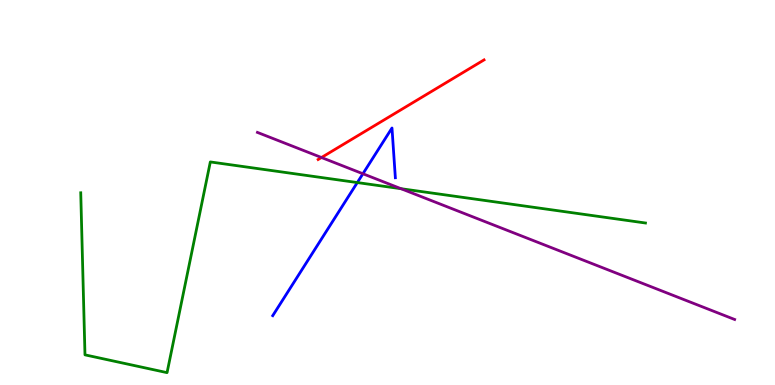[{'lines': ['blue', 'red'], 'intersections': []}, {'lines': ['green', 'red'], 'intersections': []}, {'lines': ['purple', 'red'], 'intersections': [{'x': 4.15, 'y': 5.91}]}, {'lines': ['blue', 'green'], 'intersections': [{'x': 4.61, 'y': 5.26}]}, {'lines': ['blue', 'purple'], 'intersections': [{'x': 4.68, 'y': 5.49}]}, {'lines': ['green', 'purple'], 'intersections': [{'x': 5.17, 'y': 5.1}]}]